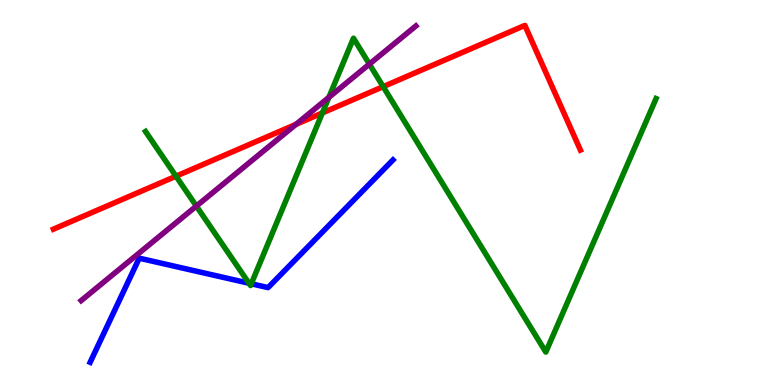[{'lines': ['blue', 'red'], 'intersections': []}, {'lines': ['green', 'red'], 'intersections': [{'x': 2.27, 'y': 5.42}, {'x': 4.16, 'y': 7.07}, {'x': 4.94, 'y': 7.75}]}, {'lines': ['purple', 'red'], 'intersections': [{'x': 3.82, 'y': 6.77}]}, {'lines': ['blue', 'green'], 'intersections': [{'x': 3.21, 'y': 2.64}, {'x': 3.24, 'y': 2.63}]}, {'lines': ['blue', 'purple'], 'intersections': []}, {'lines': ['green', 'purple'], 'intersections': [{'x': 2.53, 'y': 4.65}, {'x': 4.24, 'y': 7.47}, {'x': 4.77, 'y': 8.33}]}]